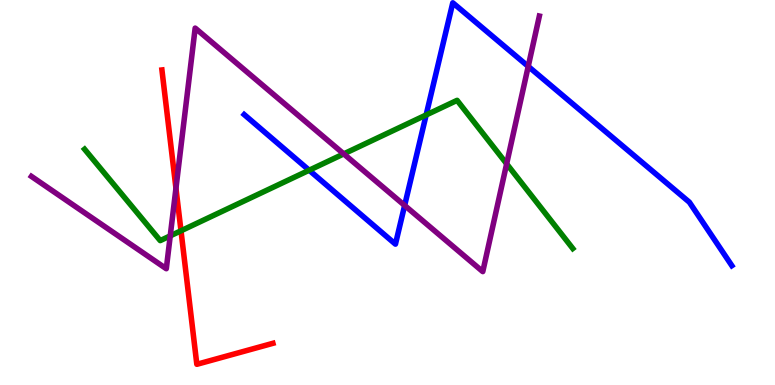[{'lines': ['blue', 'red'], 'intersections': []}, {'lines': ['green', 'red'], 'intersections': [{'x': 2.34, 'y': 4.01}]}, {'lines': ['purple', 'red'], 'intersections': [{'x': 2.27, 'y': 5.11}]}, {'lines': ['blue', 'green'], 'intersections': [{'x': 3.99, 'y': 5.58}, {'x': 5.5, 'y': 7.01}]}, {'lines': ['blue', 'purple'], 'intersections': [{'x': 5.22, 'y': 4.66}, {'x': 6.82, 'y': 8.28}]}, {'lines': ['green', 'purple'], 'intersections': [{'x': 2.2, 'y': 3.87}, {'x': 4.44, 'y': 6.0}, {'x': 6.54, 'y': 5.74}]}]